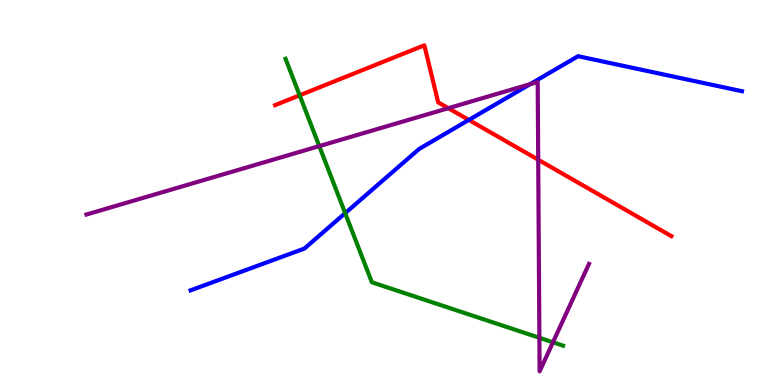[{'lines': ['blue', 'red'], 'intersections': [{'x': 6.05, 'y': 6.88}]}, {'lines': ['green', 'red'], 'intersections': [{'x': 3.87, 'y': 7.52}]}, {'lines': ['purple', 'red'], 'intersections': [{'x': 5.79, 'y': 7.19}, {'x': 6.94, 'y': 5.85}]}, {'lines': ['blue', 'green'], 'intersections': [{'x': 4.45, 'y': 4.46}]}, {'lines': ['blue', 'purple'], 'intersections': [{'x': 6.84, 'y': 7.81}]}, {'lines': ['green', 'purple'], 'intersections': [{'x': 4.12, 'y': 6.2}, {'x': 6.96, 'y': 1.23}, {'x': 7.13, 'y': 1.11}]}]